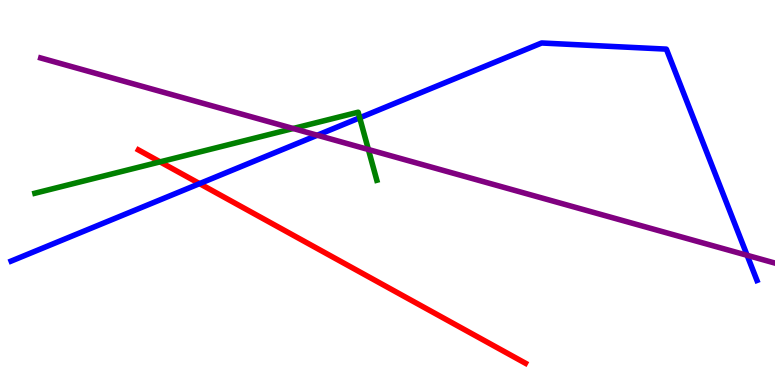[{'lines': ['blue', 'red'], 'intersections': [{'x': 2.57, 'y': 5.23}]}, {'lines': ['green', 'red'], 'intersections': [{'x': 2.07, 'y': 5.8}]}, {'lines': ['purple', 'red'], 'intersections': []}, {'lines': ['blue', 'green'], 'intersections': [{'x': 4.64, 'y': 6.94}]}, {'lines': ['blue', 'purple'], 'intersections': [{'x': 4.09, 'y': 6.49}, {'x': 9.64, 'y': 3.37}]}, {'lines': ['green', 'purple'], 'intersections': [{'x': 3.78, 'y': 6.66}, {'x': 4.75, 'y': 6.12}]}]